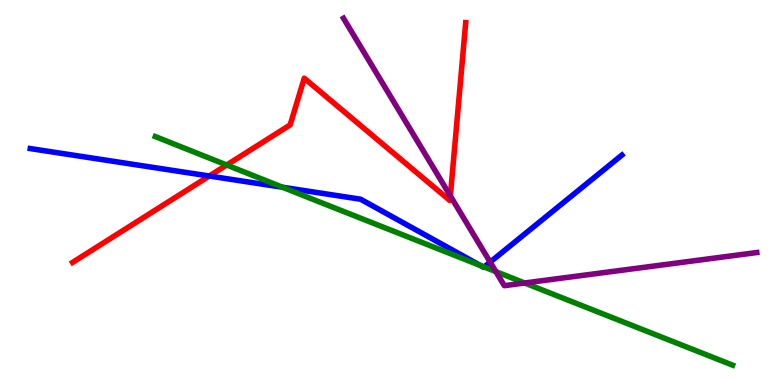[{'lines': ['blue', 'red'], 'intersections': [{'x': 2.7, 'y': 5.43}]}, {'lines': ['green', 'red'], 'intersections': [{'x': 2.93, 'y': 5.71}]}, {'lines': ['purple', 'red'], 'intersections': [{'x': 5.81, 'y': 4.91}]}, {'lines': ['blue', 'green'], 'intersections': [{'x': 3.65, 'y': 5.14}, {'x': 6.2, 'y': 3.1}, {'x': 6.25, 'y': 3.07}]}, {'lines': ['blue', 'purple'], 'intersections': [{'x': 6.32, 'y': 3.19}]}, {'lines': ['green', 'purple'], 'intersections': [{'x': 6.4, 'y': 2.94}, {'x': 6.77, 'y': 2.65}]}]